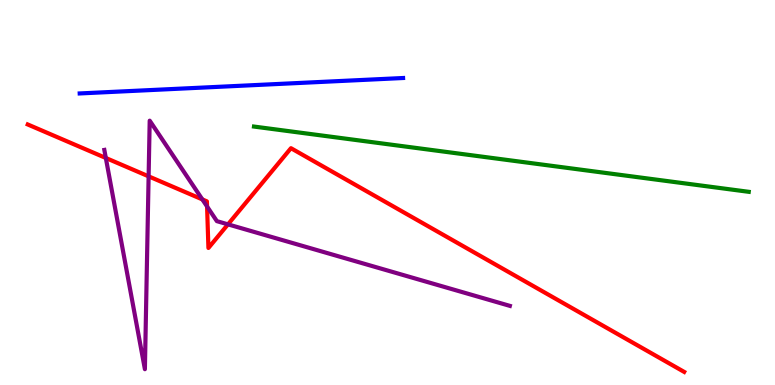[{'lines': ['blue', 'red'], 'intersections': []}, {'lines': ['green', 'red'], 'intersections': []}, {'lines': ['purple', 'red'], 'intersections': [{'x': 1.37, 'y': 5.9}, {'x': 1.92, 'y': 5.42}, {'x': 2.61, 'y': 4.82}, {'x': 2.67, 'y': 4.64}, {'x': 2.94, 'y': 4.17}]}, {'lines': ['blue', 'green'], 'intersections': []}, {'lines': ['blue', 'purple'], 'intersections': []}, {'lines': ['green', 'purple'], 'intersections': []}]